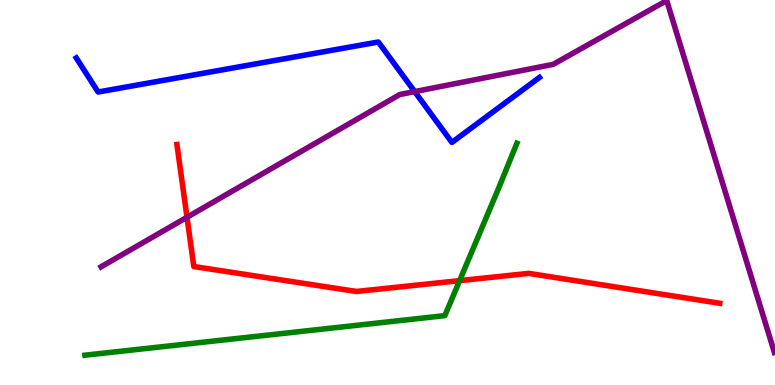[{'lines': ['blue', 'red'], 'intersections': []}, {'lines': ['green', 'red'], 'intersections': [{'x': 5.93, 'y': 2.71}]}, {'lines': ['purple', 'red'], 'intersections': [{'x': 2.41, 'y': 4.36}]}, {'lines': ['blue', 'green'], 'intersections': []}, {'lines': ['blue', 'purple'], 'intersections': [{'x': 5.35, 'y': 7.62}]}, {'lines': ['green', 'purple'], 'intersections': []}]